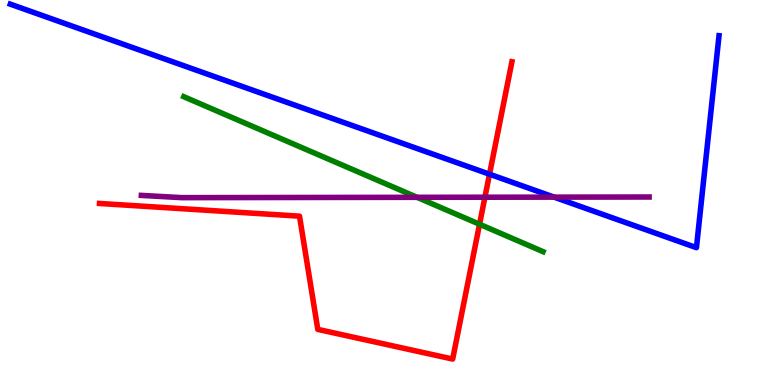[{'lines': ['blue', 'red'], 'intersections': [{'x': 6.32, 'y': 5.48}]}, {'lines': ['green', 'red'], 'intersections': [{'x': 6.19, 'y': 4.18}]}, {'lines': ['purple', 'red'], 'intersections': [{'x': 6.26, 'y': 4.88}]}, {'lines': ['blue', 'green'], 'intersections': []}, {'lines': ['blue', 'purple'], 'intersections': [{'x': 7.15, 'y': 4.88}]}, {'lines': ['green', 'purple'], 'intersections': [{'x': 5.38, 'y': 4.87}]}]